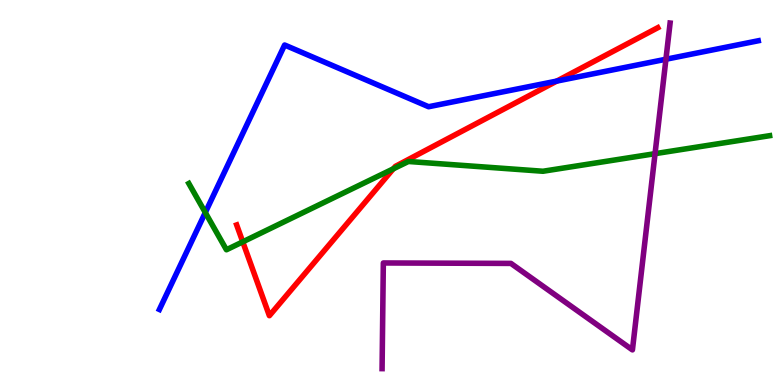[{'lines': ['blue', 'red'], 'intersections': [{'x': 7.18, 'y': 7.89}]}, {'lines': ['green', 'red'], 'intersections': [{'x': 3.13, 'y': 3.72}, {'x': 5.08, 'y': 5.62}]}, {'lines': ['purple', 'red'], 'intersections': []}, {'lines': ['blue', 'green'], 'intersections': [{'x': 2.65, 'y': 4.48}]}, {'lines': ['blue', 'purple'], 'intersections': [{'x': 8.59, 'y': 8.46}]}, {'lines': ['green', 'purple'], 'intersections': [{'x': 8.45, 'y': 6.01}]}]